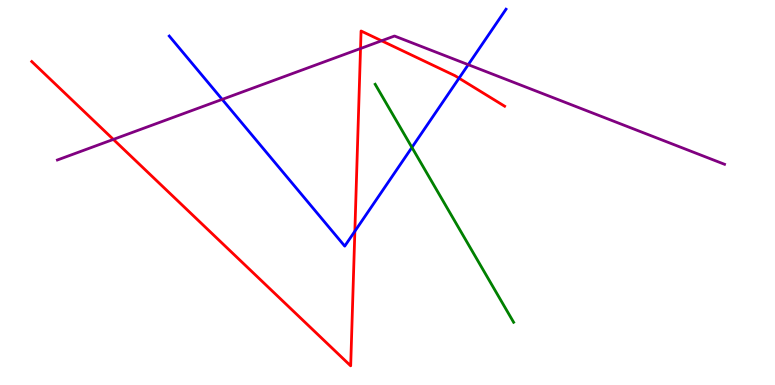[{'lines': ['blue', 'red'], 'intersections': [{'x': 4.58, 'y': 3.99}, {'x': 5.92, 'y': 7.97}]}, {'lines': ['green', 'red'], 'intersections': []}, {'lines': ['purple', 'red'], 'intersections': [{'x': 1.46, 'y': 6.38}, {'x': 4.65, 'y': 8.74}, {'x': 4.92, 'y': 8.94}]}, {'lines': ['blue', 'green'], 'intersections': [{'x': 5.32, 'y': 6.17}]}, {'lines': ['blue', 'purple'], 'intersections': [{'x': 2.87, 'y': 7.42}, {'x': 6.04, 'y': 8.32}]}, {'lines': ['green', 'purple'], 'intersections': []}]